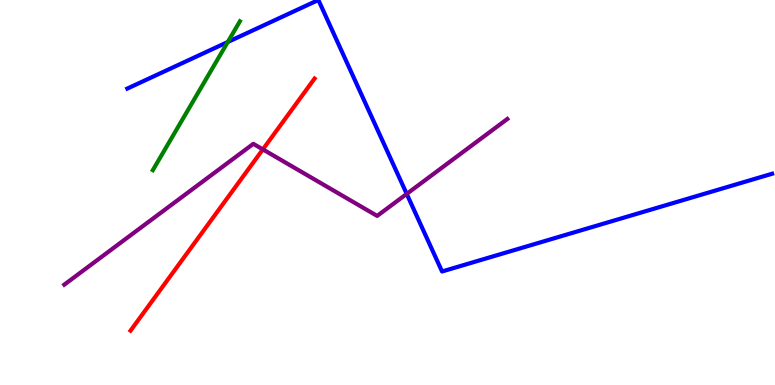[{'lines': ['blue', 'red'], 'intersections': []}, {'lines': ['green', 'red'], 'intersections': []}, {'lines': ['purple', 'red'], 'intersections': [{'x': 3.39, 'y': 6.12}]}, {'lines': ['blue', 'green'], 'intersections': [{'x': 2.94, 'y': 8.91}]}, {'lines': ['blue', 'purple'], 'intersections': [{'x': 5.25, 'y': 4.96}]}, {'lines': ['green', 'purple'], 'intersections': []}]